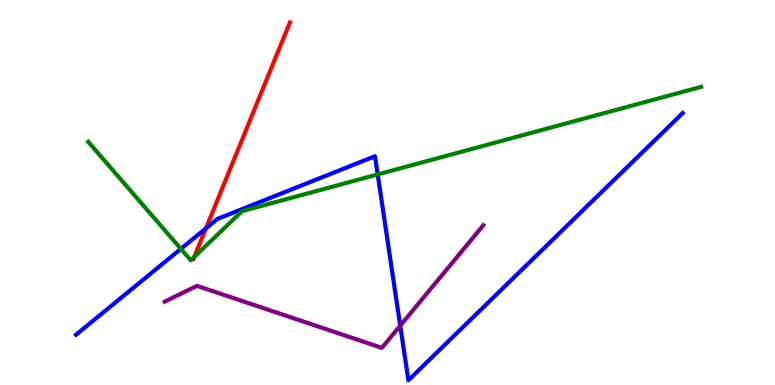[{'lines': ['blue', 'red'], 'intersections': [{'x': 2.66, 'y': 4.07}]}, {'lines': ['green', 'red'], 'intersections': [{'x': 2.51, 'y': 3.33}]}, {'lines': ['purple', 'red'], 'intersections': []}, {'lines': ['blue', 'green'], 'intersections': [{'x': 2.33, 'y': 3.54}, {'x': 4.87, 'y': 5.47}]}, {'lines': ['blue', 'purple'], 'intersections': [{'x': 5.16, 'y': 1.54}]}, {'lines': ['green', 'purple'], 'intersections': []}]